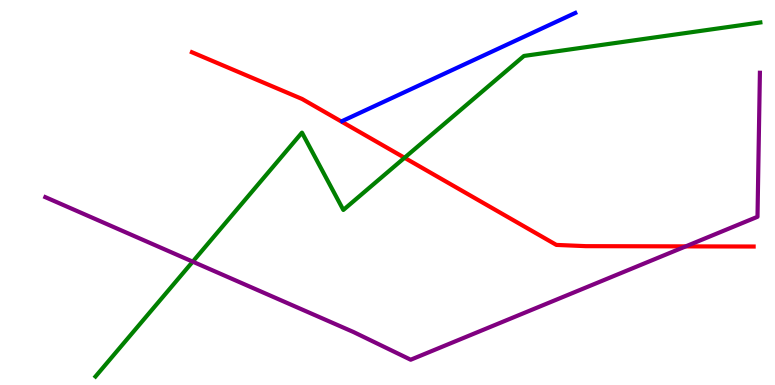[{'lines': ['blue', 'red'], 'intersections': []}, {'lines': ['green', 'red'], 'intersections': [{'x': 5.22, 'y': 5.9}]}, {'lines': ['purple', 'red'], 'intersections': [{'x': 8.85, 'y': 3.6}]}, {'lines': ['blue', 'green'], 'intersections': []}, {'lines': ['blue', 'purple'], 'intersections': []}, {'lines': ['green', 'purple'], 'intersections': [{'x': 2.49, 'y': 3.2}]}]